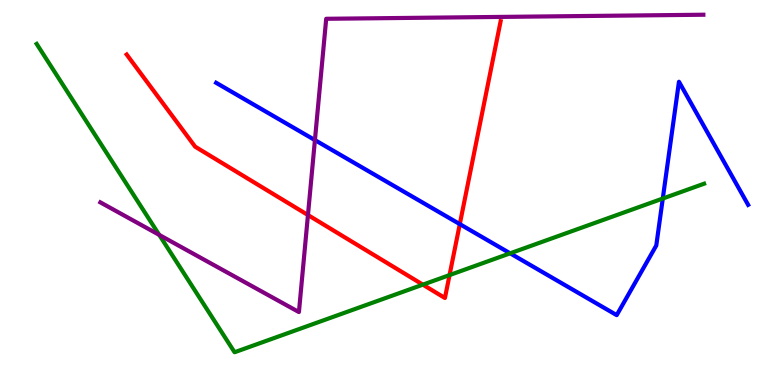[{'lines': ['blue', 'red'], 'intersections': [{'x': 5.93, 'y': 4.18}]}, {'lines': ['green', 'red'], 'intersections': [{'x': 5.46, 'y': 2.61}, {'x': 5.8, 'y': 2.86}]}, {'lines': ['purple', 'red'], 'intersections': [{'x': 3.97, 'y': 4.41}]}, {'lines': ['blue', 'green'], 'intersections': [{'x': 6.58, 'y': 3.42}, {'x': 8.55, 'y': 4.84}]}, {'lines': ['blue', 'purple'], 'intersections': [{'x': 4.06, 'y': 6.36}]}, {'lines': ['green', 'purple'], 'intersections': [{'x': 2.05, 'y': 3.9}]}]